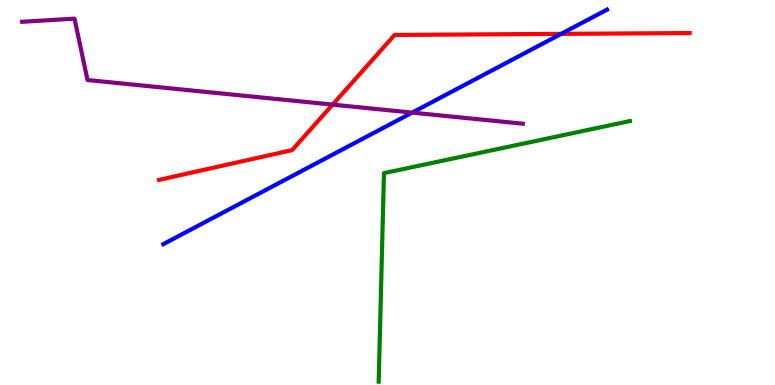[{'lines': ['blue', 'red'], 'intersections': [{'x': 7.24, 'y': 9.12}]}, {'lines': ['green', 'red'], 'intersections': []}, {'lines': ['purple', 'red'], 'intersections': [{'x': 4.29, 'y': 7.28}]}, {'lines': ['blue', 'green'], 'intersections': []}, {'lines': ['blue', 'purple'], 'intersections': [{'x': 5.32, 'y': 7.08}]}, {'lines': ['green', 'purple'], 'intersections': []}]